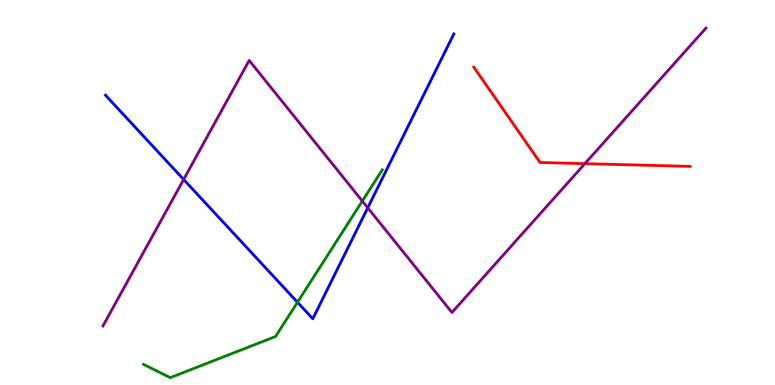[{'lines': ['blue', 'red'], 'intersections': []}, {'lines': ['green', 'red'], 'intersections': []}, {'lines': ['purple', 'red'], 'intersections': [{'x': 7.55, 'y': 5.75}]}, {'lines': ['blue', 'green'], 'intersections': [{'x': 3.84, 'y': 2.15}]}, {'lines': ['blue', 'purple'], 'intersections': [{'x': 2.37, 'y': 5.34}, {'x': 4.74, 'y': 4.6}]}, {'lines': ['green', 'purple'], 'intersections': [{'x': 4.67, 'y': 4.78}]}]